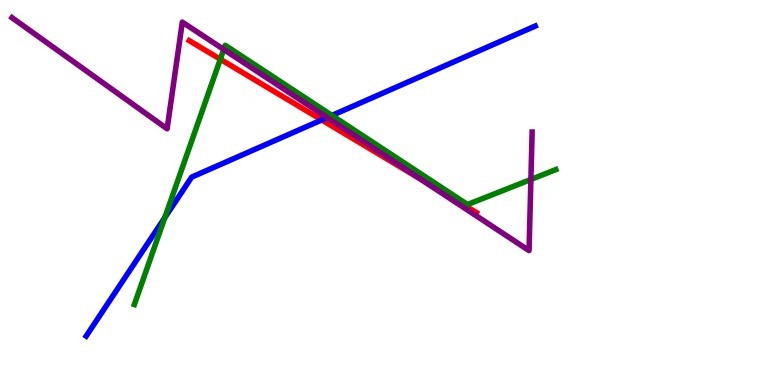[{'lines': ['blue', 'red'], 'intersections': [{'x': 4.15, 'y': 6.88}]}, {'lines': ['green', 'red'], 'intersections': [{'x': 2.84, 'y': 8.46}]}, {'lines': ['purple', 'red'], 'intersections': [{'x': 5.42, 'y': 5.35}]}, {'lines': ['blue', 'green'], 'intersections': [{'x': 2.13, 'y': 4.35}, {'x': 4.28, 'y': 7.0}]}, {'lines': ['blue', 'purple'], 'intersections': [{'x': 4.22, 'y': 6.95}]}, {'lines': ['green', 'purple'], 'intersections': [{'x': 2.89, 'y': 8.72}, {'x': 6.85, 'y': 5.34}]}]